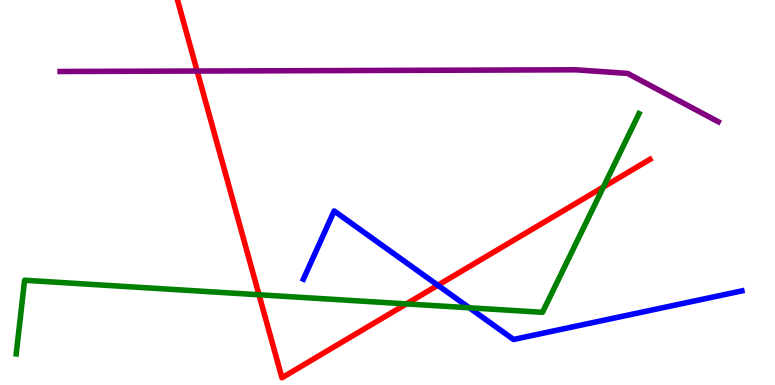[{'lines': ['blue', 'red'], 'intersections': [{'x': 5.65, 'y': 2.59}]}, {'lines': ['green', 'red'], 'intersections': [{'x': 3.34, 'y': 2.34}, {'x': 5.24, 'y': 2.11}, {'x': 7.79, 'y': 5.14}]}, {'lines': ['purple', 'red'], 'intersections': [{'x': 2.54, 'y': 8.15}]}, {'lines': ['blue', 'green'], 'intersections': [{'x': 6.06, 'y': 2.01}]}, {'lines': ['blue', 'purple'], 'intersections': []}, {'lines': ['green', 'purple'], 'intersections': []}]